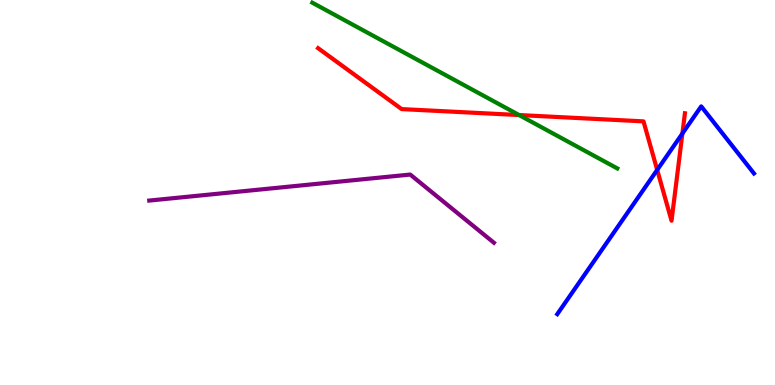[{'lines': ['blue', 'red'], 'intersections': [{'x': 8.48, 'y': 5.59}, {'x': 8.81, 'y': 6.53}]}, {'lines': ['green', 'red'], 'intersections': [{'x': 6.7, 'y': 7.01}]}, {'lines': ['purple', 'red'], 'intersections': []}, {'lines': ['blue', 'green'], 'intersections': []}, {'lines': ['blue', 'purple'], 'intersections': []}, {'lines': ['green', 'purple'], 'intersections': []}]